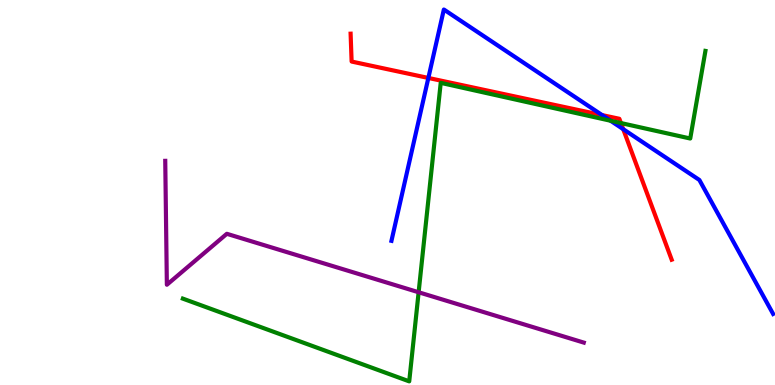[{'lines': ['blue', 'red'], 'intersections': [{'x': 5.53, 'y': 7.98}, {'x': 7.77, 'y': 7.01}, {'x': 8.04, 'y': 6.65}]}, {'lines': ['green', 'red'], 'intersections': [{'x': 8.01, 'y': 6.8}]}, {'lines': ['purple', 'red'], 'intersections': []}, {'lines': ['blue', 'green'], 'intersections': [{'x': 7.88, 'y': 6.86}]}, {'lines': ['blue', 'purple'], 'intersections': []}, {'lines': ['green', 'purple'], 'intersections': [{'x': 5.4, 'y': 2.41}]}]